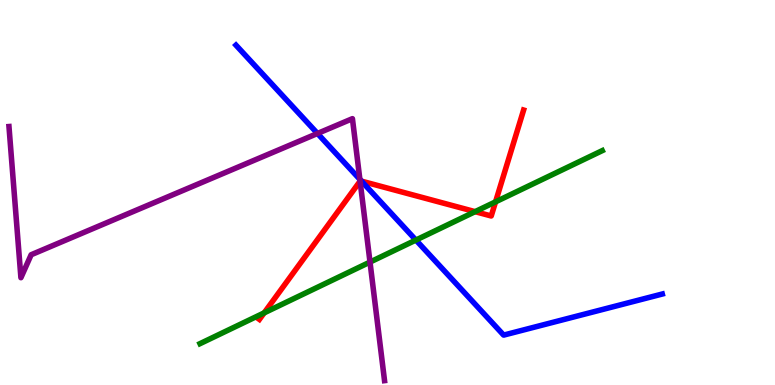[{'lines': ['blue', 'red'], 'intersections': [{'x': 4.66, 'y': 5.3}]}, {'lines': ['green', 'red'], 'intersections': [{'x': 3.41, 'y': 1.87}, {'x': 6.13, 'y': 4.5}, {'x': 6.39, 'y': 4.76}]}, {'lines': ['purple', 'red'], 'intersections': [{'x': 4.65, 'y': 5.29}]}, {'lines': ['blue', 'green'], 'intersections': [{'x': 5.37, 'y': 3.76}]}, {'lines': ['blue', 'purple'], 'intersections': [{'x': 4.1, 'y': 6.53}, {'x': 4.64, 'y': 5.34}]}, {'lines': ['green', 'purple'], 'intersections': [{'x': 4.77, 'y': 3.19}]}]